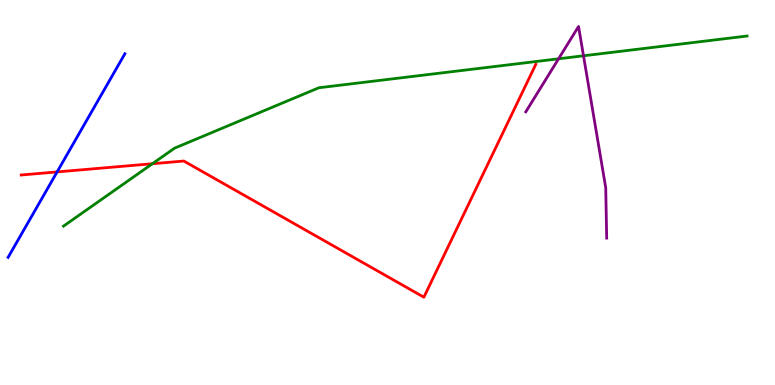[{'lines': ['blue', 'red'], 'intersections': [{'x': 0.737, 'y': 5.53}]}, {'lines': ['green', 'red'], 'intersections': [{'x': 1.97, 'y': 5.75}]}, {'lines': ['purple', 'red'], 'intersections': []}, {'lines': ['blue', 'green'], 'intersections': []}, {'lines': ['blue', 'purple'], 'intersections': []}, {'lines': ['green', 'purple'], 'intersections': [{'x': 7.21, 'y': 8.47}, {'x': 7.53, 'y': 8.55}]}]